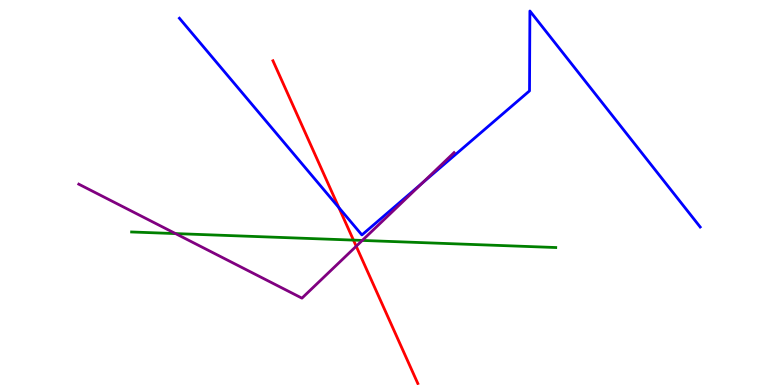[{'lines': ['blue', 'red'], 'intersections': [{'x': 4.37, 'y': 4.61}]}, {'lines': ['green', 'red'], 'intersections': [{'x': 4.56, 'y': 3.76}]}, {'lines': ['purple', 'red'], 'intersections': [{'x': 4.6, 'y': 3.6}]}, {'lines': ['blue', 'green'], 'intersections': []}, {'lines': ['blue', 'purple'], 'intersections': [{'x': 5.45, 'y': 5.24}]}, {'lines': ['green', 'purple'], 'intersections': [{'x': 2.26, 'y': 3.93}, {'x': 4.67, 'y': 3.75}]}]